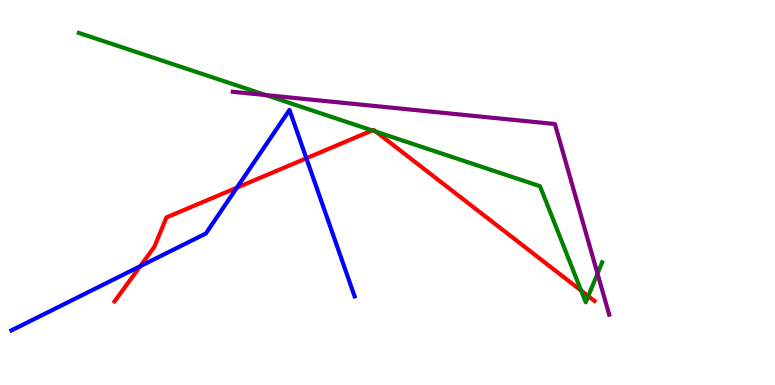[{'lines': ['blue', 'red'], 'intersections': [{'x': 1.81, 'y': 3.08}, {'x': 3.06, 'y': 5.13}, {'x': 3.95, 'y': 5.89}]}, {'lines': ['green', 'red'], 'intersections': [{'x': 4.8, 'y': 6.61}, {'x': 4.85, 'y': 6.58}, {'x': 7.5, 'y': 2.45}, {'x': 7.59, 'y': 2.31}]}, {'lines': ['purple', 'red'], 'intersections': []}, {'lines': ['blue', 'green'], 'intersections': []}, {'lines': ['blue', 'purple'], 'intersections': []}, {'lines': ['green', 'purple'], 'intersections': [{'x': 3.43, 'y': 7.53}, {'x': 7.71, 'y': 2.89}]}]